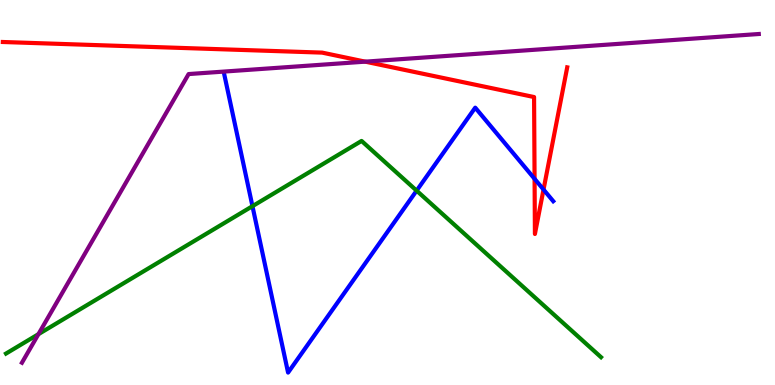[{'lines': ['blue', 'red'], 'intersections': [{'x': 6.9, 'y': 5.36}, {'x': 7.01, 'y': 5.08}]}, {'lines': ['green', 'red'], 'intersections': []}, {'lines': ['purple', 'red'], 'intersections': [{'x': 4.71, 'y': 8.4}]}, {'lines': ['blue', 'green'], 'intersections': [{'x': 3.26, 'y': 4.64}, {'x': 5.38, 'y': 5.05}]}, {'lines': ['blue', 'purple'], 'intersections': []}, {'lines': ['green', 'purple'], 'intersections': [{'x': 0.496, 'y': 1.32}]}]